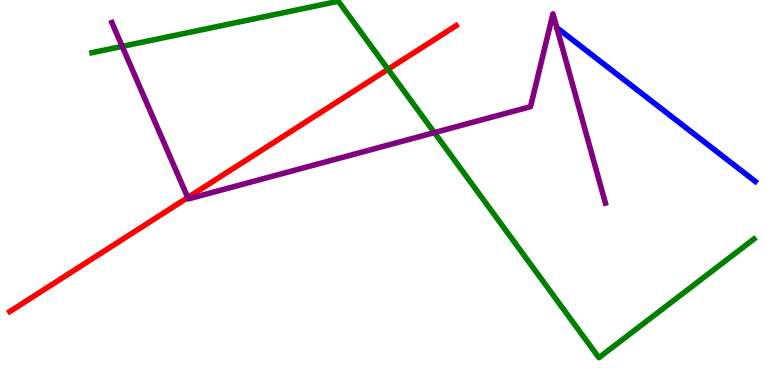[{'lines': ['blue', 'red'], 'intersections': []}, {'lines': ['green', 'red'], 'intersections': [{'x': 5.01, 'y': 8.2}]}, {'lines': ['purple', 'red'], 'intersections': [{'x': 2.42, 'y': 4.87}]}, {'lines': ['blue', 'green'], 'intersections': []}, {'lines': ['blue', 'purple'], 'intersections': []}, {'lines': ['green', 'purple'], 'intersections': [{'x': 1.58, 'y': 8.8}, {'x': 5.6, 'y': 6.56}]}]